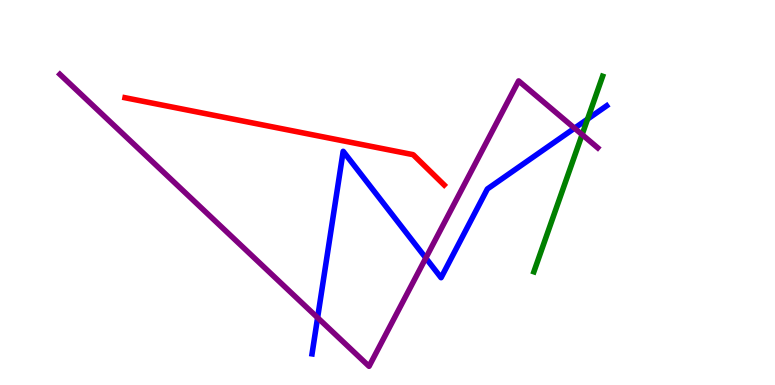[{'lines': ['blue', 'red'], 'intersections': []}, {'lines': ['green', 'red'], 'intersections': []}, {'lines': ['purple', 'red'], 'intersections': []}, {'lines': ['blue', 'green'], 'intersections': [{'x': 7.58, 'y': 6.91}]}, {'lines': ['blue', 'purple'], 'intersections': [{'x': 4.1, 'y': 1.75}, {'x': 5.49, 'y': 3.3}, {'x': 7.41, 'y': 6.67}]}, {'lines': ['green', 'purple'], 'intersections': [{'x': 7.51, 'y': 6.5}]}]